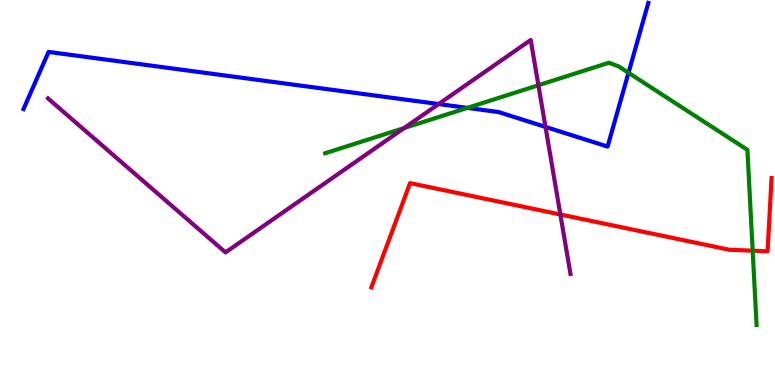[{'lines': ['blue', 'red'], 'intersections': []}, {'lines': ['green', 'red'], 'intersections': [{'x': 9.71, 'y': 3.49}]}, {'lines': ['purple', 'red'], 'intersections': [{'x': 7.23, 'y': 4.43}]}, {'lines': ['blue', 'green'], 'intersections': [{'x': 6.03, 'y': 7.2}, {'x': 8.11, 'y': 8.11}]}, {'lines': ['blue', 'purple'], 'intersections': [{'x': 5.66, 'y': 7.3}, {'x': 7.04, 'y': 6.7}]}, {'lines': ['green', 'purple'], 'intersections': [{'x': 5.22, 'y': 6.67}, {'x': 6.95, 'y': 7.79}]}]